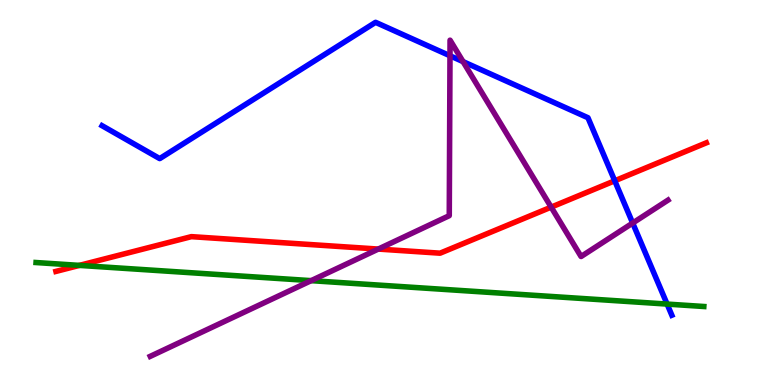[{'lines': ['blue', 'red'], 'intersections': [{'x': 7.93, 'y': 5.3}]}, {'lines': ['green', 'red'], 'intersections': [{'x': 1.02, 'y': 3.11}]}, {'lines': ['purple', 'red'], 'intersections': [{'x': 4.88, 'y': 3.53}, {'x': 7.11, 'y': 4.62}]}, {'lines': ['blue', 'green'], 'intersections': [{'x': 8.61, 'y': 2.1}]}, {'lines': ['blue', 'purple'], 'intersections': [{'x': 5.81, 'y': 8.55}, {'x': 5.97, 'y': 8.4}, {'x': 8.16, 'y': 4.21}]}, {'lines': ['green', 'purple'], 'intersections': [{'x': 4.01, 'y': 2.71}]}]